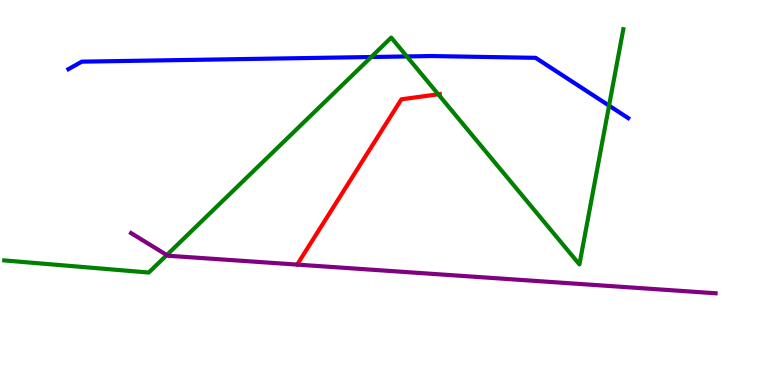[{'lines': ['blue', 'red'], 'intersections': []}, {'lines': ['green', 'red'], 'intersections': [{'x': 5.65, 'y': 7.55}]}, {'lines': ['purple', 'red'], 'intersections': []}, {'lines': ['blue', 'green'], 'intersections': [{'x': 4.79, 'y': 8.52}, {'x': 5.25, 'y': 8.53}, {'x': 7.86, 'y': 7.26}]}, {'lines': ['blue', 'purple'], 'intersections': []}, {'lines': ['green', 'purple'], 'intersections': [{'x': 2.15, 'y': 3.38}]}]